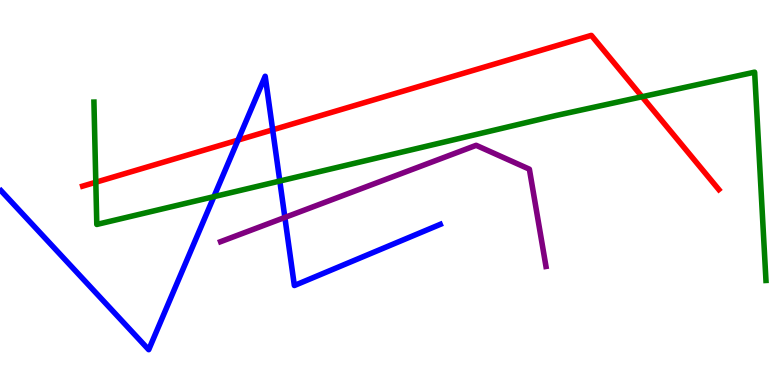[{'lines': ['blue', 'red'], 'intersections': [{'x': 3.07, 'y': 6.36}, {'x': 3.52, 'y': 6.63}]}, {'lines': ['green', 'red'], 'intersections': [{'x': 1.24, 'y': 5.27}, {'x': 8.28, 'y': 7.49}]}, {'lines': ['purple', 'red'], 'intersections': []}, {'lines': ['blue', 'green'], 'intersections': [{'x': 2.76, 'y': 4.89}, {'x': 3.61, 'y': 5.3}]}, {'lines': ['blue', 'purple'], 'intersections': [{'x': 3.68, 'y': 4.35}]}, {'lines': ['green', 'purple'], 'intersections': []}]